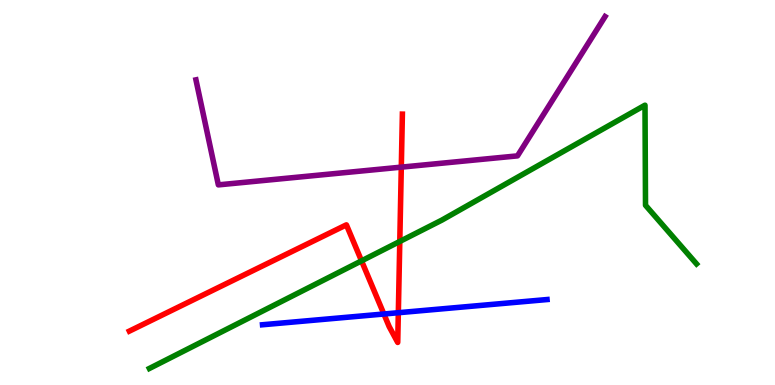[{'lines': ['blue', 'red'], 'intersections': [{'x': 4.95, 'y': 1.84}, {'x': 5.14, 'y': 1.88}]}, {'lines': ['green', 'red'], 'intersections': [{'x': 4.67, 'y': 3.22}, {'x': 5.16, 'y': 3.73}]}, {'lines': ['purple', 'red'], 'intersections': [{'x': 5.18, 'y': 5.66}]}, {'lines': ['blue', 'green'], 'intersections': []}, {'lines': ['blue', 'purple'], 'intersections': []}, {'lines': ['green', 'purple'], 'intersections': []}]